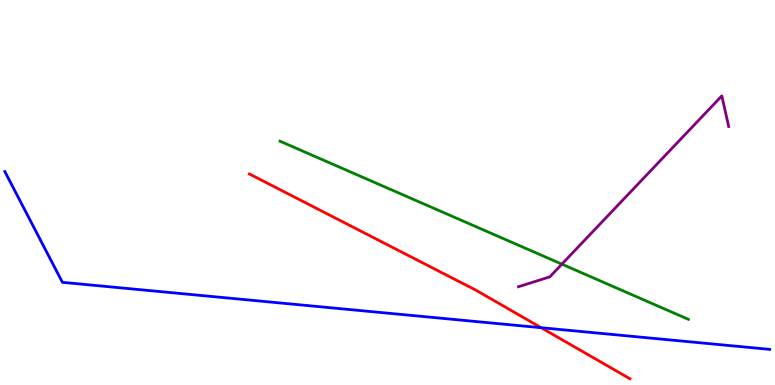[{'lines': ['blue', 'red'], 'intersections': [{'x': 6.98, 'y': 1.49}]}, {'lines': ['green', 'red'], 'intersections': []}, {'lines': ['purple', 'red'], 'intersections': []}, {'lines': ['blue', 'green'], 'intersections': []}, {'lines': ['blue', 'purple'], 'intersections': []}, {'lines': ['green', 'purple'], 'intersections': [{'x': 7.25, 'y': 3.14}]}]